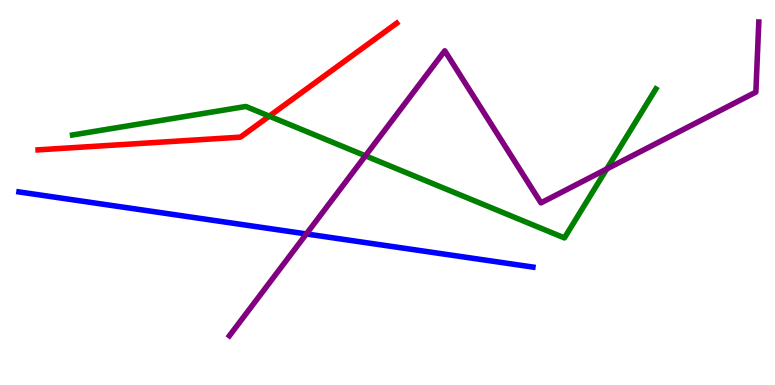[{'lines': ['blue', 'red'], 'intersections': []}, {'lines': ['green', 'red'], 'intersections': [{'x': 3.47, 'y': 6.98}]}, {'lines': ['purple', 'red'], 'intersections': []}, {'lines': ['blue', 'green'], 'intersections': []}, {'lines': ['blue', 'purple'], 'intersections': [{'x': 3.95, 'y': 3.92}]}, {'lines': ['green', 'purple'], 'intersections': [{'x': 4.71, 'y': 5.95}, {'x': 7.83, 'y': 5.61}]}]